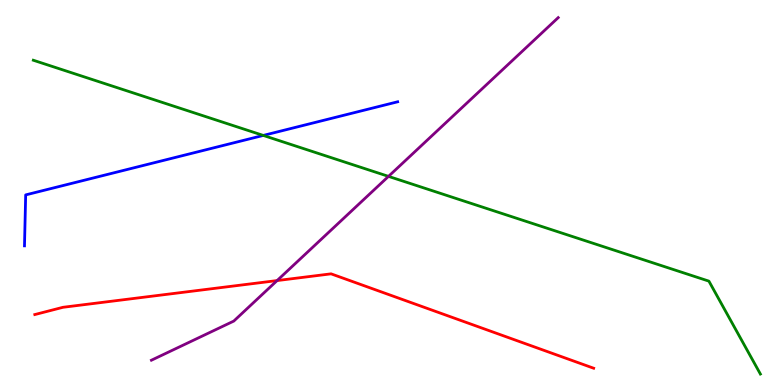[{'lines': ['blue', 'red'], 'intersections': []}, {'lines': ['green', 'red'], 'intersections': []}, {'lines': ['purple', 'red'], 'intersections': [{'x': 3.58, 'y': 2.71}]}, {'lines': ['blue', 'green'], 'intersections': [{'x': 3.4, 'y': 6.48}]}, {'lines': ['blue', 'purple'], 'intersections': []}, {'lines': ['green', 'purple'], 'intersections': [{'x': 5.01, 'y': 5.42}]}]